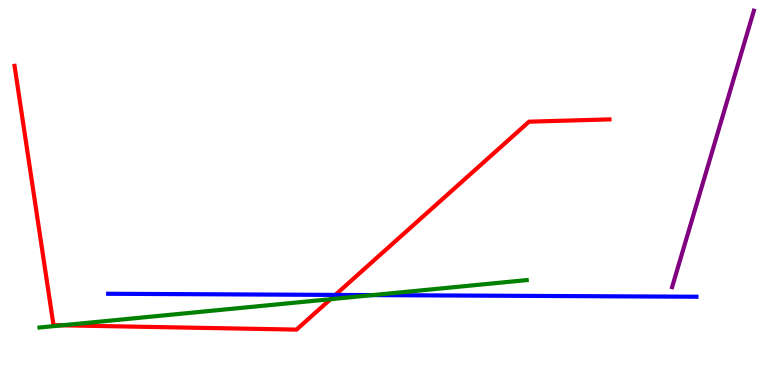[{'lines': ['blue', 'red'], 'intersections': [{'x': 4.33, 'y': 2.34}]}, {'lines': ['green', 'red'], 'intersections': [{'x': 0.799, 'y': 1.55}, {'x': 4.26, 'y': 2.23}]}, {'lines': ['purple', 'red'], 'intersections': []}, {'lines': ['blue', 'green'], 'intersections': [{'x': 4.81, 'y': 2.33}]}, {'lines': ['blue', 'purple'], 'intersections': []}, {'lines': ['green', 'purple'], 'intersections': []}]